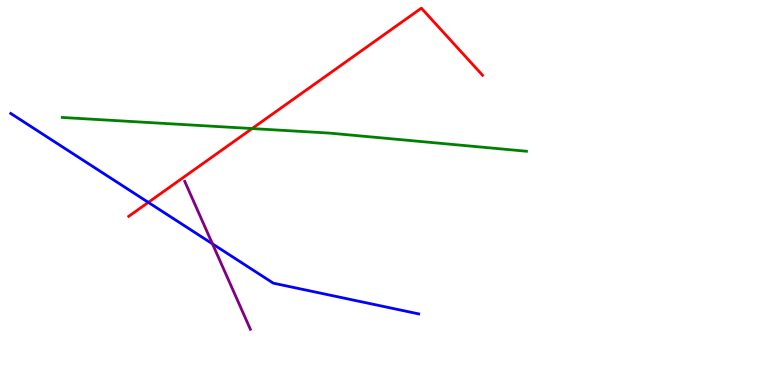[{'lines': ['blue', 'red'], 'intersections': [{'x': 1.91, 'y': 4.74}]}, {'lines': ['green', 'red'], 'intersections': [{'x': 3.25, 'y': 6.66}]}, {'lines': ['purple', 'red'], 'intersections': []}, {'lines': ['blue', 'green'], 'intersections': []}, {'lines': ['blue', 'purple'], 'intersections': [{'x': 2.74, 'y': 3.67}]}, {'lines': ['green', 'purple'], 'intersections': []}]